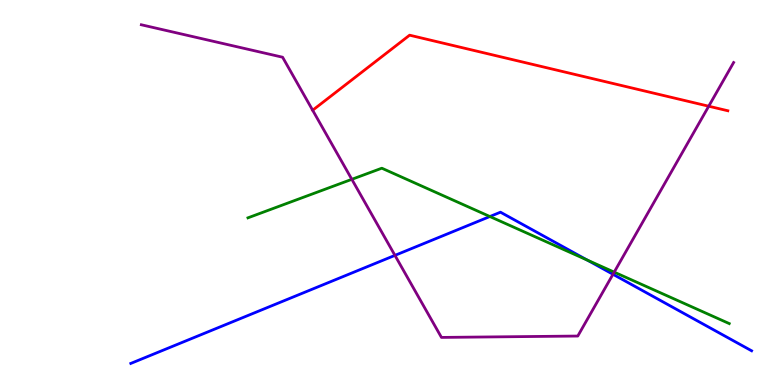[{'lines': ['blue', 'red'], 'intersections': []}, {'lines': ['green', 'red'], 'intersections': []}, {'lines': ['purple', 'red'], 'intersections': [{'x': 4.03, 'y': 7.14}, {'x': 9.14, 'y': 7.24}]}, {'lines': ['blue', 'green'], 'intersections': [{'x': 6.32, 'y': 4.38}, {'x': 7.58, 'y': 3.25}]}, {'lines': ['blue', 'purple'], 'intersections': [{'x': 5.1, 'y': 3.37}, {'x': 7.91, 'y': 2.88}]}, {'lines': ['green', 'purple'], 'intersections': [{'x': 4.54, 'y': 5.34}, {'x': 7.93, 'y': 2.93}]}]